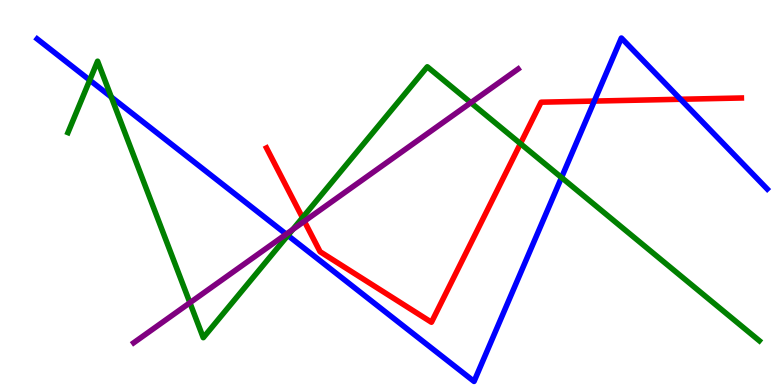[{'lines': ['blue', 'red'], 'intersections': [{'x': 7.67, 'y': 7.37}, {'x': 8.78, 'y': 7.42}]}, {'lines': ['green', 'red'], 'intersections': [{'x': 3.9, 'y': 4.35}, {'x': 6.72, 'y': 6.27}]}, {'lines': ['purple', 'red'], 'intersections': [{'x': 3.93, 'y': 4.25}]}, {'lines': ['blue', 'green'], 'intersections': [{'x': 1.16, 'y': 7.92}, {'x': 1.44, 'y': 7.48}, {'x': 3.71, 'y': 3.88}, {'x': 7.25, 'y': 5.39}]}, {'lines': ['blue', 'purple'], 'intersections': [{'x': 3.69, 'y': 3.92}]}, {'lines': ['green', 'purple'], 'intersections': [{'x': 2.45, 'y': 2.14}, {'x': 3.78, 'y': 4.04}, {'x': 6.08, 'y': 7.33}]}]